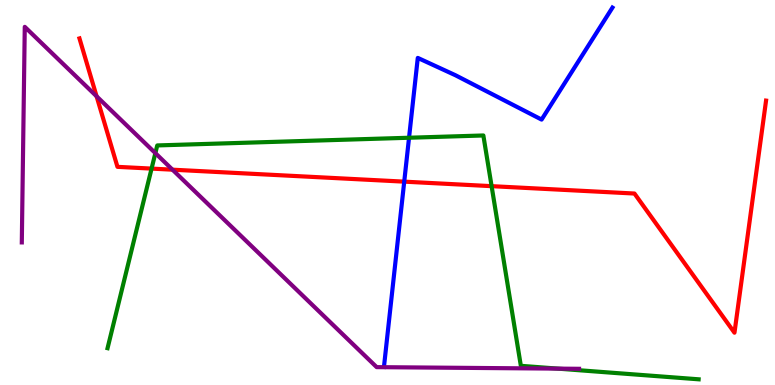[{'lines': ['blue', 'red'], 'intersections': [{'x': 5.22, 'y': 5.28}]}, {'lines': ['green', 'red'], 'intersections': [{'x': 1.96, 'y': 5.62}, {'x': 6.34, 'y': 5.16}]}, {'lines': ['purple', 'red'], 'intersections': [{'x': 1.25, 'y': 7.5}, {'x': 2.23, 'y': 5.59}]}, {'lines': ['blue', 'green'], 'intersections': [{'x': 5.28, 'y': 6.42}]}, {'lines': ['blue', 'purple'], 'intersections': []}, {'lines': ['green', 'purple'], 'intersections': [{'x': 2.0, 'y': 6.02}, {'x': 7.2, 'y': 0.425}]}]